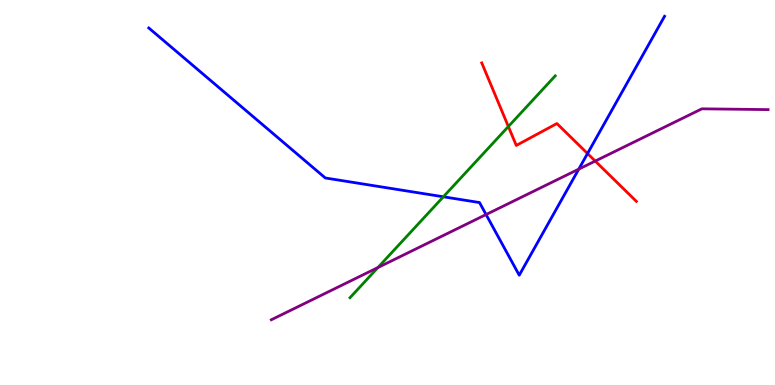[{'lines': ['blue', 'red'], 'intersections': [{'x': 7.58, 'y': 6.01}]}, {'lines': ['green', 'red'], 'intersections': [{'x': 6.56, 'y': 6.71}]}, {'lines': ['purple', 'red'], 'intersections': [{'x': 7.68, 'y': 5.82}]}, {'lines': ['blue', 'green'], 'intersections': [{'x': 5.72, 'y': 4.89}]}, {'lines': ['blue', 'purple'], 'intersections': [{'x': 6.27, 'y': 4.43}, {'x': 7.47, 'y': 5.61}]}, {'lines': ['green', 'purple'], 'intersections': [{'x': 4.88, 'y': 3.05}]}]